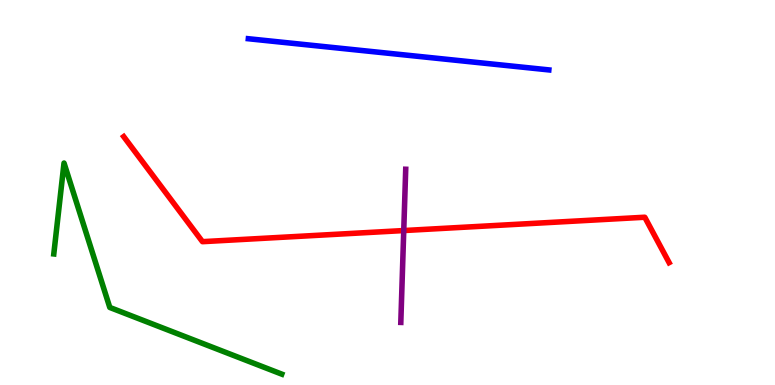[{'lines': ['blue', 'red'], 'intersections': []}, {'lines': ['green', 'red'], 'intersections': []}, {'lines': ['purple', 'red'], 'intersections': [{'x': 5.21, 'y': 4.01}]}, {'lines': ['blue', 'green'], 'intersections': []}, {'lines': ['blue', 'purple'], 'intersections': []}, {'lines': ['green', 'purple'], 'intersections': []}]